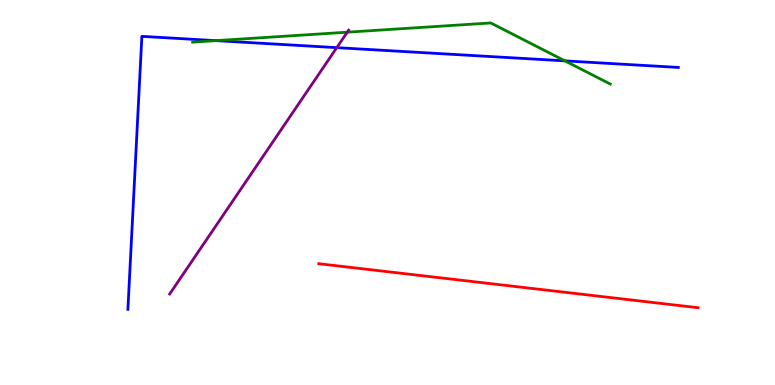[{'lines': ['blue', 'red'], 'intersections': []}, {'lines': ['green', 'red'], 'intersections': []}, {'lines': ['purple', 'red'], 'intersections': []}, {'lines': ['blue', 'green'], 'intersections': [{'x': 2.79, 'y': 8.94}, {'x': 7.29, 'y': 8.42}]}, {'lines': ['blue', 'purple'], 'intersections': [{'x': 4.35, 'y': 8.76}]}, {'lines': ['green', 'purple'], 'intersections': [{'x': 4.48, 'y': 9.16}]}]